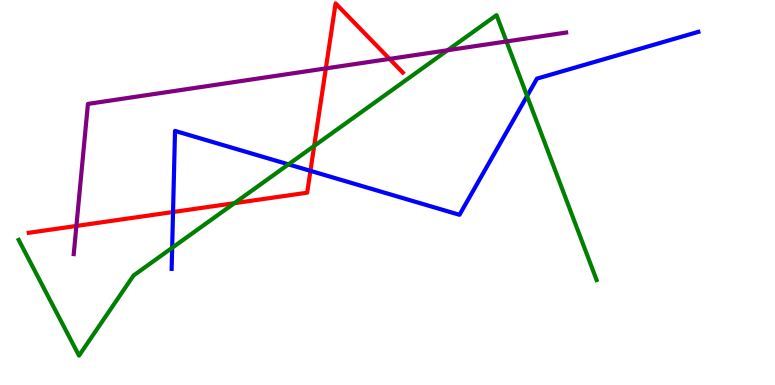[{'lines': ['blue', 'red'], 'intersections': [{'x': 2.23, 'y': 4.49}, {'x': 4.01, 'y': 5.56}]}, {'lines': ['green', 'red'], 'intersections': [{'x': 3.02, 'y': 4.72}, {'x': 4.05, 'y': 6.21}]}, {'lines': ['purple', 'red'], 'intersections': [{'x': 0.986, 'y': 4.13}, {'x': 4.2, 'y': 8.22}, {'x': 5.03, 'y': 8.47}]}, {'lines': ['blue', 'green'], 'intersections': [{'x': 2.22, 'y': 3.56}, {'x': 3.72, 'y': 5.73}, {'x': 6.8, 'y': 7.51}]}, {'lines': ['blue', 'purple'], 'intersections': []}, {'lines': ['green', 'purple'], 'intersections': [{'x': 5.78, 'y': 8.7}, {'x': 6.54, 'y': 8.92}]}]